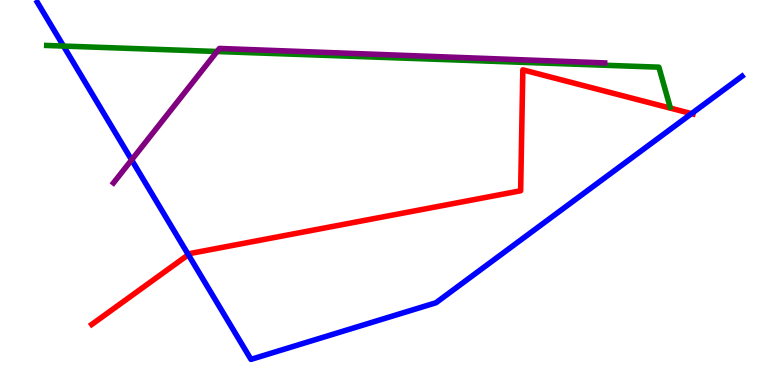[{'lines': ['blue', 'red'], 'intersections': [{'x': 2.43, 'y': 3.38}, {'x': 8.92, 'y': 7.05}]}, {'lines': ['green', 'red'], 'intersections': []}, {'lines': ['purple', 'red'], 'intersections': []}, {'lines': ['blue', 'green'], 'intersections': [{'x': 0.82, 'y': 8.8}]}, {'lines': ['blue', 'purple'], 'intersections': [{'x': 1.7, 'y': 5.85}]}, {'lines': ['green', 'purple'], 'intersections': [{'x': 2.8, 'y': 8.66}]}]